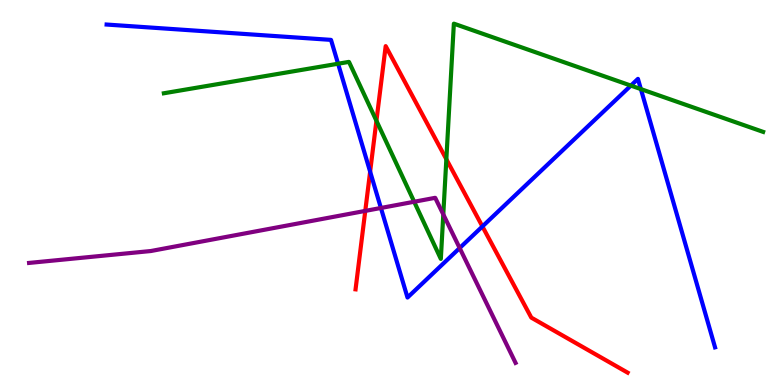[{'lines': ['blue', 'red'], 'intersections': [{'x': 4.78, 'y': 5.54}, {'x': 6.22, 'y': 4.12}]}, {'lines': ['green', 'red'], 'intersections': [{'x': 4.86, 'y': 6.86}, {'x': 5.76, 'y': 5.86}]}, {'lines': ['purple', 'red'], 'intersections': [{'x': 4.71, 'y': 4.52}]}, {'lines': ['blue', 'green'], 'intersections': [{'x': 4.36, 'y': 8.34}, {'x': 8.14, 'y': 7.78}, {'x': 8.27, 'y': 7.69}]}, {'lines': ['blue', 'purple'], 'intersections': [{'x': 4.91, 'y': 4.6}, {'x': 5.93, 'y': 3.56}]}, {'lines': ['green', 'purple'], 'intersections': [{'x': 5.34, 'y': 4.76}, {'x': 5.72, 'y': 4.43}]}]